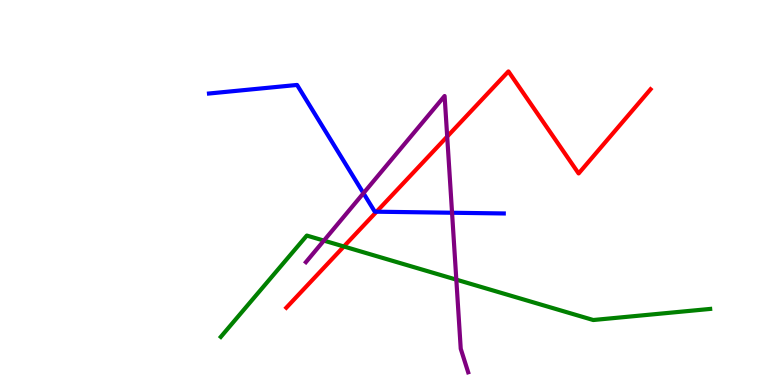[{'lines': ['blue', 'red'], 'intersections': [{'x': 4.86, 'y': 4.5}]}, {'lines': ['green', 'red'], 'intersections': [{'x': 4.44, 'y': 3.6}]}, {'lines': ['purple', 'red'], 'intersections': [{'x': 5.77, 'y': 6.45}]}, {'lines': ['blue', 'green'], 'intersections': []}, {'lines': ['blue', 'purple'], 'intersections': [{'x': 4.69, 'y': 4.98}, {'x': 5.83, 'y': 4.47}]}, {'lines': ['green', 'purple'], 'intersections': [{'x': 4.18, 'y': 3.75}, {'x': 5.89, 'y': 2.74}]}]